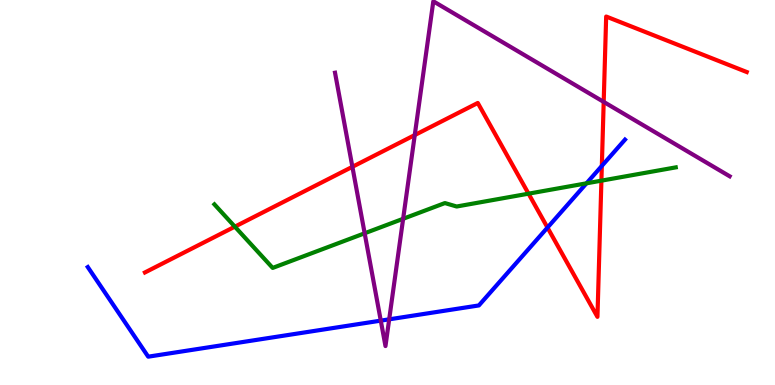[{'lines': ['blue', 'red'], 'intersections': [{'x': 7.06, 'y': 4.09}, {'x': 7.77, 'y': 5.69}]}, {'lines': ['green', 'red'], 'intersections': [{'x': 3.03, 'y': 4.11}, {'x': 6.82, 'y': 4.97}, {'x': 7.76, 'y': 5.31}]}, {'lines': ['purple', 'red'], 'intersections': [{'x': 4.55, 'y': 5.67}, {'x': 5.35, 'y': 6.49}, {'x': 7.79, 'y': 7.35}]}, {'lines': ['blue', 'green'], 'intersections': [{'x': 7.57, 'y': 5.24}]}, {'lines': ['blue', 'purple'], 'intersections': [{'x': 4.91, 'y': 1.67}, {'x': 5.02, 'y': 1.71}]}, {'lines': ['green', 'purple'], 'intersections': [{'x': 4.71, 'y': 3.94}, {'x': 5.2, 'y': 4.32}]}]